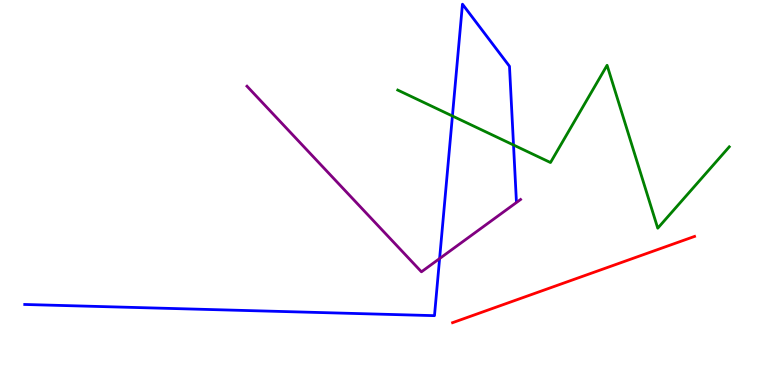[{'lines': ['blue', 'red'], 'intersections': []}, {'lines': ['green', 'red'], 'intersections': []}, {'lines': ['purple', 'red'], 'intersections': []}, {'lines': ['blue', 'green'], 'intersections': [{'x': 5.84, 'y': 6.99}, {'x': 6.63, 'y': 6.23}]}, {'lines': ['blue', 'purple'], 'intersections': [{'x': 5.67, 'y': 3.28}]}, {'lines': ['green', 'purple'], 'intersections': []}]